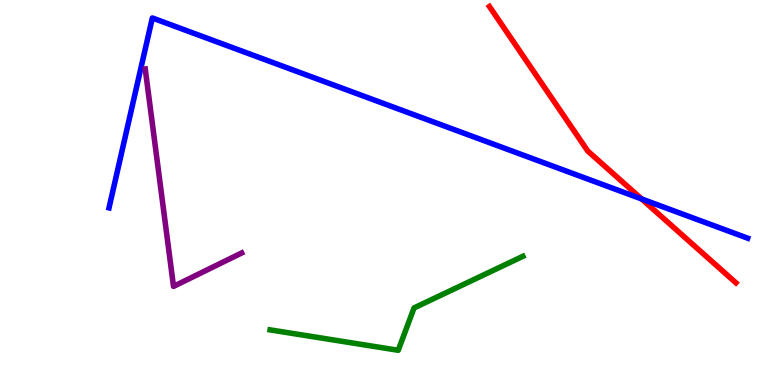[{'lines': ['blue', 'red'], 'intersections': [{'x': 8.28, 'y': 4.83}]}, {'lines': ['green', 'red'], 'intersections': []}, {'lines': ['purple', 'red'], 'intersections': []}, {'lines': ['blue', 'green'], 'intersections': []}, {'lines': ['blue', 'purple'], 'intersections': []}, {'lines': ['green', 'purple'], 'intersections': []}]